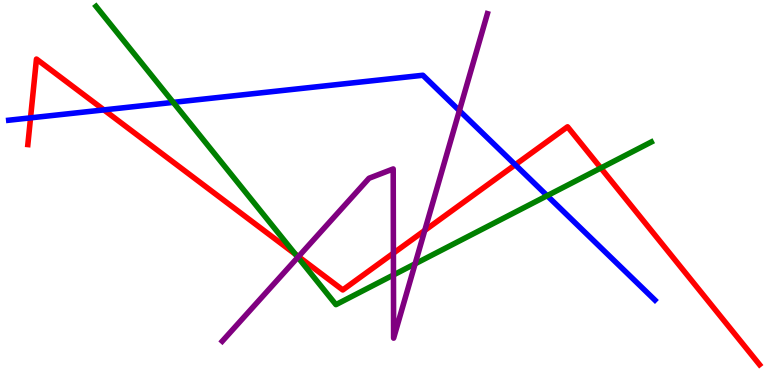[{'lines': ['blue', 'red'], 'intersections': [{'x': 0.394, 'y': 6.94}, {'x': 1.34, 'y': 7.15}, {'x': 6.65, 'y': 5.72}]}, {'lines': ['green', 'red'], 'intersections': [{'x': 3.81, 'y': 3.4}, {'x': 7.75, 'y': 5.64}]}, {'lines': ['purple', 'red'], 'intersections': [{'x': 3.85, 'y': 3.34}, {'x': 5.08, 'y': 3.42}, {'x': 5.48, 'y': 4.02}]}, {'lines': ['blue', 'green'], 'intersections': [{'x': 2.24, 'y': 7.34}, {'x': 7.06, 'y': 4.92}]}, {'lines': ['blue', 'purple'], 'intersections': [{'x': 5.93, 'y': 7.13}]}, {'lines': ['green', 'purple'], 'intersections': [{'x': 3.84, 'y': 3.32}, {'x': 5.08, 'y': 2.86}, {'x': 5.36, 'y': 3.15}]}]